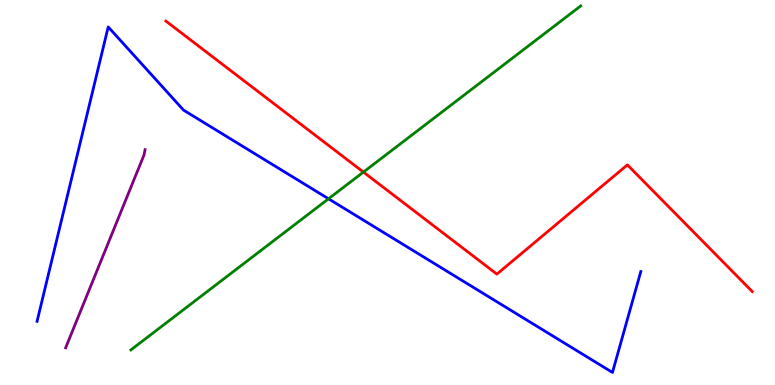[{'lines': ['blue', 'red'], 'intersections': []}, {'lines': ['green', 'red'], 'intersections': [{'x': 4.69, 'y': 5.53}]}, {'lines': ['purple', 'red'], 'intersections': []}, {'lines': ['blue', 'green'], 'intersections': [{'x': 4.24, 'y': 4.84}]}, {'lines': ['blue', 'purple'], 'intersections': []}, {'lines': ['green', 'purple'], 'intersections': []}]